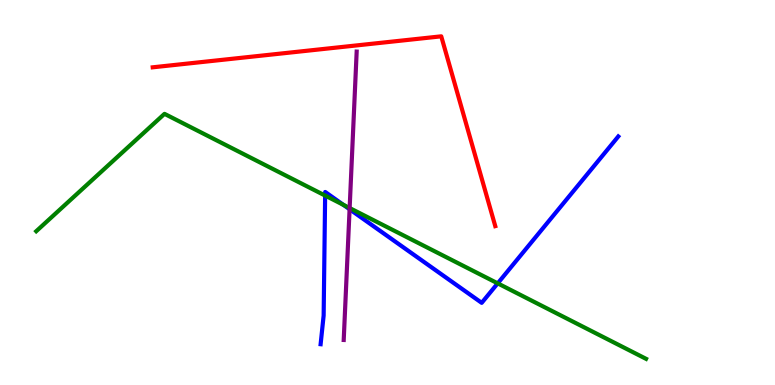[{'lines': ['blue', 'red'], 'intersections': []}, {'lines': ['green', 'red'], 'intersections': []}, {'lines': ['purple', 'red'], 'intersections': []}, {'lines': ['blue', 'green'], 'intersections': [{'x': 4.2, 'y': 4.92}, {'x': 4.43, 'y': 4.68}, {'x': 6.42, 'y': 2.64}]}, {'lines': ['blue', 'purple'], 'intersections': [{'x': 4.51, 'y': 4.56}]}, {'lines': ['green', 'purple'], 'intersections': [{'x': 4.51, 'y': 4.6}]}]